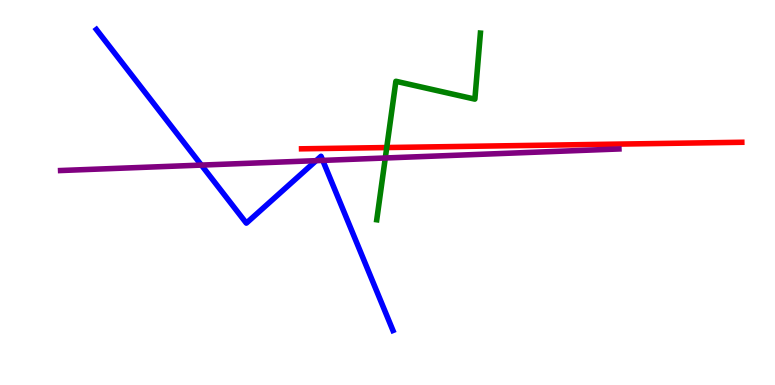[{'lines': ['blue', 'red'], 'intersections': []}, {'lines': ['green', 'red'], 'intersections': [{'x': 4.99, 'y': 6.17}]}, {'lines': ['purple', 'red'], 'intersections': []}, {'lines': ['blue', 'green'], 'intersections': []}, {'lines': ['blue', 'purple'], 'intersections': [{'x': 2.6, 'y': 5.71}, {'x': 4.08, 'y': 5.83}, {'x': 4.16, 'y': 5.83}]}, {'lines': ['green', 'purple'], 'intersections': [{'x': 4.97, 'y': 5.9}]}]